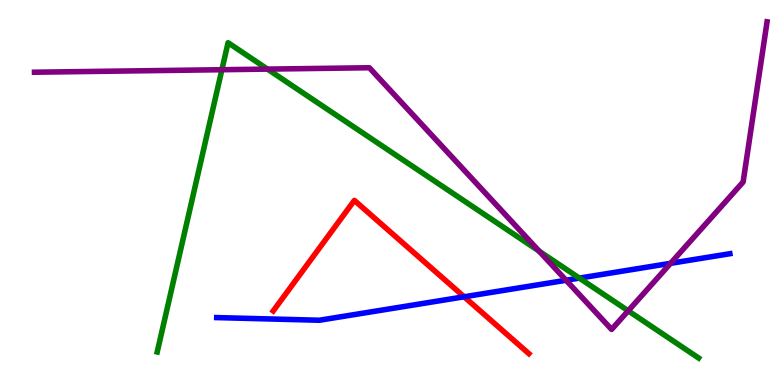[{'lines': ['blue', 'red'], 'intersections': [{'x': 5.99, 'y': 2.29}]}, {'lines': ['green', 'red'], 'intersections': []}, {'lines': ['purple', 'red'], 'intersections': []}, {'lines': ['blue', 'green'], 'intersections': [{'x': 7.48, 'y': 2.78}]}, {'lines': ['blue', 'purple'], 'intersections': [{'x': 7.3, 'y': 2.72}, {'x': 8.65, 'y': 3.16}]}, {'lines': ['green', 'purple'], 'intersections': [{'x': 2.86, 'y': 8.19}, {'x': 3.45, 'y': 8.21}, {'x': 6.96, 'y': 3.48}, {'x': 8.11, 'y': 1.93}]}]